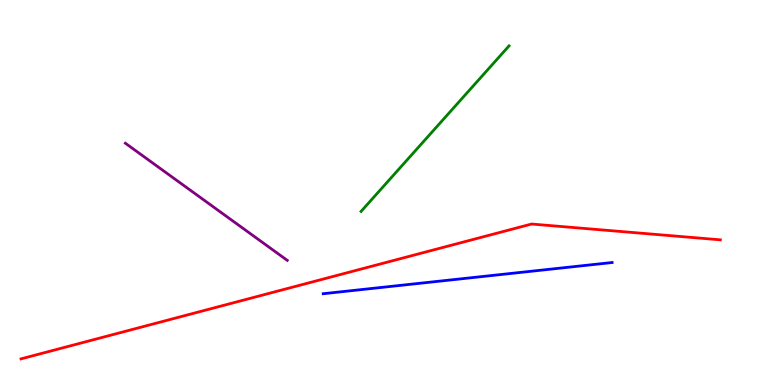[{'lines': ['blue', 'red'], 'intersections': []}, {'lines': ['green', 'red'], 'intersections': []}, {'lines': ['purple', 'red'], 'intersections': []}, {'lines': ['blue', 'green'], 'intersections': []}, {'lines': ['blue', 'purple'], 'intersections': []}, {'lines': ['green', 'purple'], 'intersections': []}]